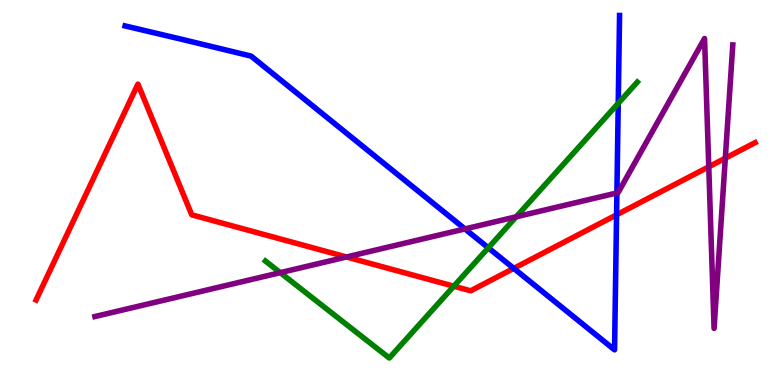[{'lines': ['blue', 'red'], 'intersections': [{'x': 6.63, 'y': 3.03}, {'x': 7.96, 'y': 4.42}]}, {'lines': ['green', 'red'], 'intersections': [{'x': 5.86, 'y': 2.57}]}, {'lines': ['purple', 'red'], 'intersections': [{'x': 4.47, 'y': 3.33}, {'x': 9.15, 'y': 5.67}, {'x': 9.36, 'y': 5.89}]}, {'lines': ['blue', 'green'], 'intersections': [{'x': 6.3, 'y': 3.56}, {'x': 7.98, 'y': 7.32}]}, {'lines': ['blue', 'purple'], 'intersections': [{'x': 6.0, 'y': 4.05}, {'x': 7.96, 'y': 4.99}]}, {'lines': ['green', 'purple'], 'intersections': [{'x': 3.62, 'y': 2.92}, {'x': 6.66, 'y': 4.37}]}]